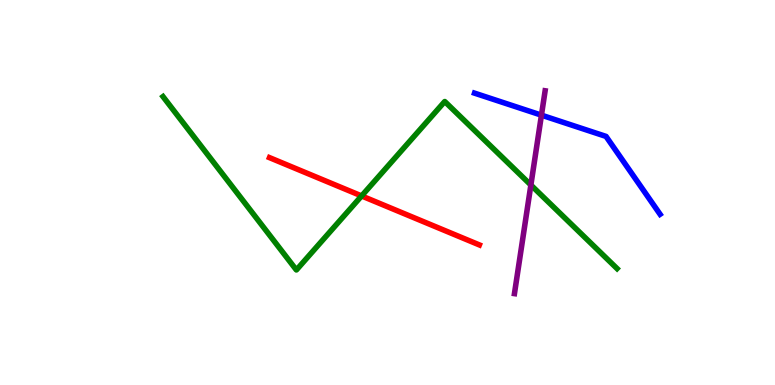[{'lines': ['blue', 'red'], 'intersections': []}, {'lines': ['green', 'red'], 'intersections': [{'x': 4.67, 'y': 4.91}]}, {'lines': ['purple', 'red'], 'intersections': []}, {'lines': ['blue', 'green'], 'intersections': []}, {'lines': ['blue', 'purple'], 'intersections': [{'x': 6.99, 'y': 7.01}]}, {'lines': ['green', 'purple'], 'intersections': [{'x': 6.85, 'y': 5.19}]}]